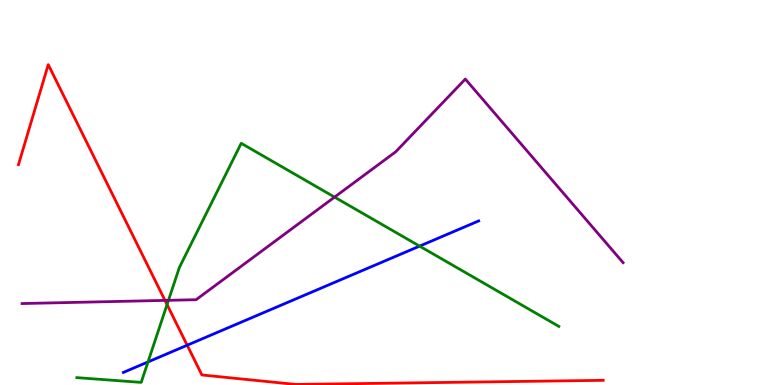[{'lines': ['blue', 'red'], 'intersections': [{'x': 2.42, 'y': 1.03}]}, {'lines': ['green', 'red'], 'intersections': [{'x': 2.16, 'y': 2.09}]}, {'lines': ['purple', 'red'], 'intersections': [{'x': 2.13, 'y': 2.2}]}, {'lines': ['blue', 'green'], 'intersections': [{'x': 1.91, 'y': 0.599}, {'x': 5.41, 'y': 3.61}]}, {'lines': ['blue', 'purple'], 'intersections': []}, {'lines': ['green', 'purple'], 'intersections': [{'x': 2.17, 'y': 2.2}, {'x': 4.32, 'y': 4.88}]}]